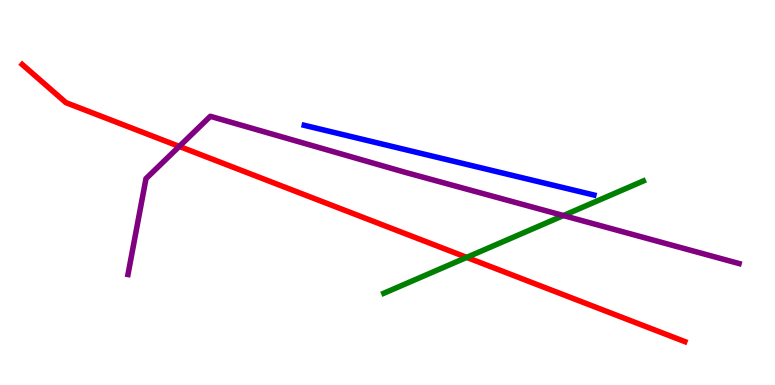[{'lines': ['blue', 'red'], 'intersections': []}, {'lines': ['green', 'red'], 'intersections': [{'x': 6.02, 'y': 3.31}]}, {'lines': ['purple', 'red'], 'intersections': [{'x': 2.31, 'y': 6.2}]}, {'lines': ['blue', 'green'], 'intersections': []}, {'lines': ['blue', 'purple'], 'intersections': []}, {'lines': ['green', 'purple'], 'intersections': [{'x': 7.27, 'y': 4.4}]}]